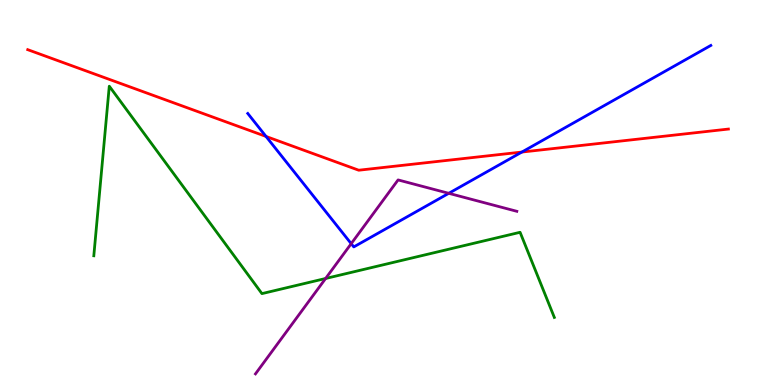[{'lines': ['blue', 'red'], 'intersections': [{'x': 3.43, 'y': 6.46}, {'x': 6.73, 'y': 6.05}]}, {'lines': ['green', 'red'], 'intersections': []}, {'lines': ['purple', 'red'], 'intersections': []}, {'lines': ['blue', 'green'], 'intersections': []}, {'lines': ['blue', 'purple'], 'intersections': [{'x': 4.53, 'y': 3.67}, {'x': 5.79, 'y': 4.98}]}, {'lines': ['green', 'purple'], 'intersections': [{'x': 4.2, 'y': 2.77}]}]